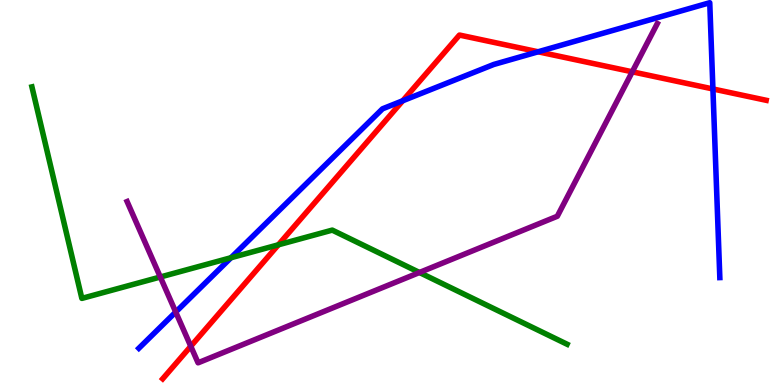[{'lines': ['blue', 'red'], 'intersections': [{'x': 5.2, 'y': 7.38}, {'x': 6.94, 'y': 8.65}, {'x': 9.2, 'y': 7.69}]}, {'lines': ['green', 'red'], 'intersections': [{'x': 3.59, 'y': 3.64}]}, {'lines': ['purple', 'red'], 'intersections': [{'x': 2.46, 'y': 1.01}, {'x': 8.16, 'y': 8.13}]}, {'lines': ['blue', 'green'], 'intersections': [{'x': 2.98, 'y': 3.31}]}, {'lines': ['blue', 'purple'], 'intersections': [{'x': 2.27, 'y': 1.9}]}, {'lines': ['green', 'purple'], 'intersections': [{'x': 2.07, 'y': 2.81}, {'x': 5.41, 'y': 2.92}]}]